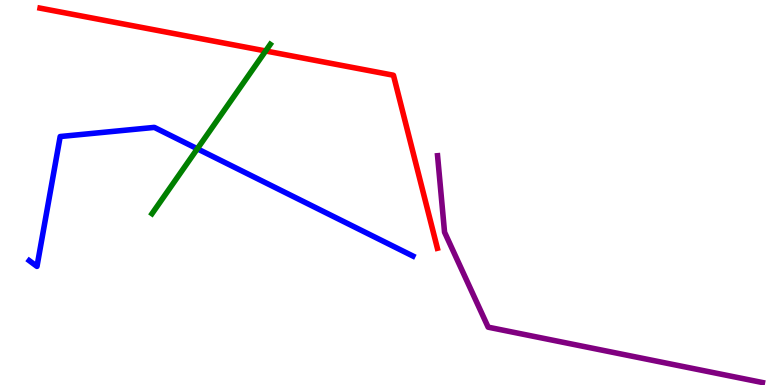[{'lines': ['blue', 'red'], 'intersections': []}, {'lines': ['green', 'red'], 'intersections': [{'x': 3.43, 'y': 8.68}]}, {'lines': ['purple', 'red'], 'intersections': []}, {'lines': ['blue', 'green'], 'intersections': [{'x': 2.55, 'y': 6.14}]}, {'lines': ['blue', 'purple'], 'intersections': []}, {'lines': ['green', 'purple'], 'intersections': []}]